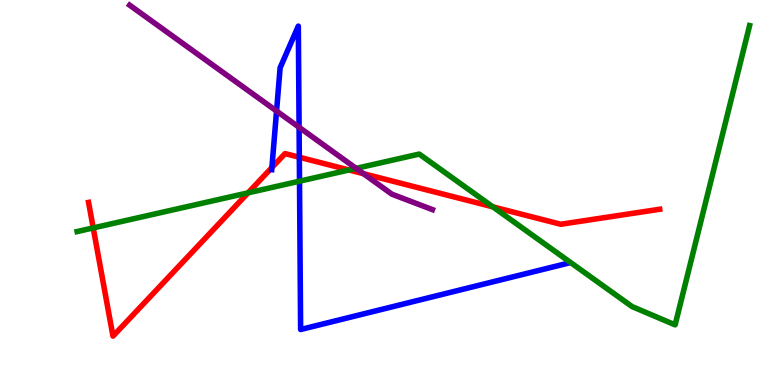[{'lines': ['blue', 'red'], 'intersections': [{'x': 3.51, 'y': 5.65}, {'x': 3.86, 'y': 5.92}]}, {'lines': ['green', 'red'], 'intersections': [{'x': 1.2, 'y': 4.08}, {'x': 3.2, 'y': 4.99}, {'x': 4.5, 'y': 5.58}, {'x': 6.36, 'y': 4.63}]}, {'lines': ['purple', 'red'], 'intersections': [{'x': 4.69, 'y': 5.49}]}, {'lines': ['blue', 'green'], 'intersections': [{'x': 3.86, 'y': 5.29}]}, {'lines': ['blue', 'purple'], 'intersections': [{'x': 3.57, 'y': 7.12}, {'x': 3.86, 'y': 6.69}]}, {'lines': ['green', 'purple'], 'intersections': [{'x': 4.59, 'y': 5.63}]}]